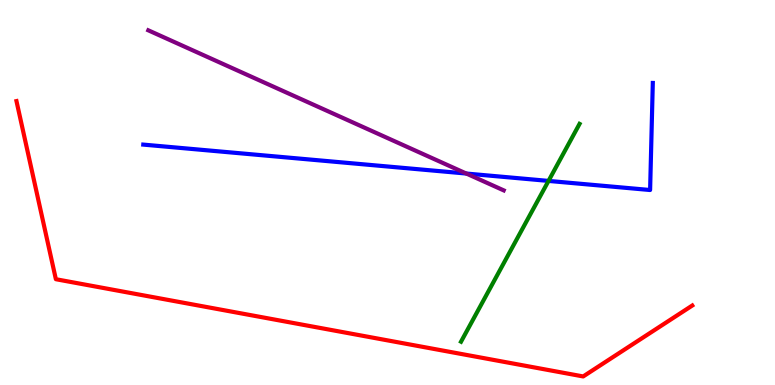[{'lines': ['blue', 'red'], 'intersections': []}, {'lines': ['green', 'red'], 'intersections': []}, {'lines': ['purple', 'red'], 'intersections': []}, {'lines': ['blue', 'green'], 'intersections': [{'x': 7.08, 'y': 5.3}]}, {'lines': ['blue', 'purple'], 'intersections': [{'x': 6.02, 'y': 5.49}]}, {'lines': ['green', 'purple'], 'intersections': []}]